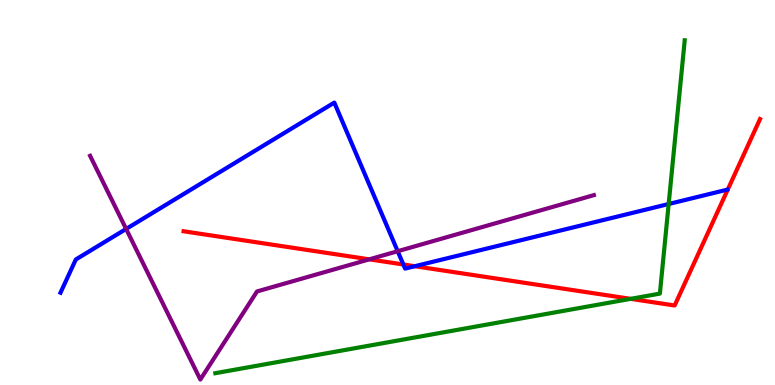[{'lines': ['blue', 'red'], 'intersections': [{'x': 5.2, 'y': 3.13}, {'x': 5.35, 'y': 3.09}]}, {'lines': ['green', 'red'], 'intersections': [{'x': 8.14, 'y': 2.24}]}, {'lines': ['purple', 'red'], 'intersections': [{'x': 4.77, 'y': 3.26}]}, {'lines': ['blue', 'green'], 'intersections': [{'x': 8.63, 'y': 4.7}]}, {'lines': ['blue', 'purple'], 'intersections': [{'x': 1.63, 'y': 4.05}, {'x': 5.13, 'y': 3.47}]}, {'lines': ['green', 'purple'], 'intersections': []}]